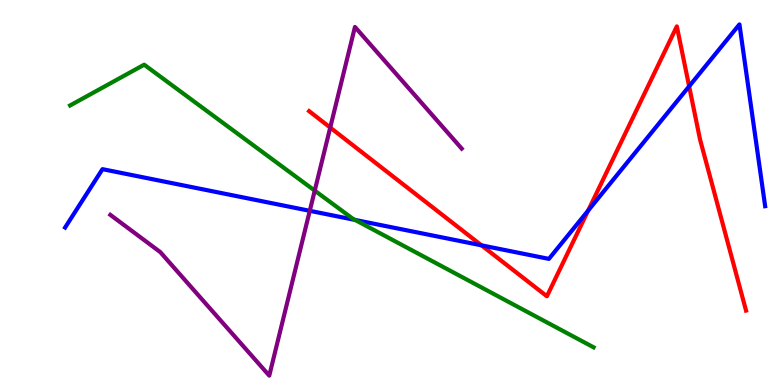[{'lines': ['blue', 'red'], 'intersections': [{'x': 6.21, 'y': 3.63}, {'x': 7.59, 'y': 4.53}, {'x': 8.89, 'y': 7.76}]}, {'lines': ['green', 'red'], 'intersections': []}, {'lines': ['purple', 'red'], 'intersections': [{'x': 4.26, 'y': 6.69}]}, {'lines': ['blue', 'green'], 'intersections': [{'x': 4.58, 'y': 4.29}]}, {'lines': ['blue', 'purple'], 'intersections': [{'x': 4.0, 'y': 4.52}]}, {'lines': ['green', 'purple'], 'intersections': [{'x': 4.06, 'y': 5.05}]}]